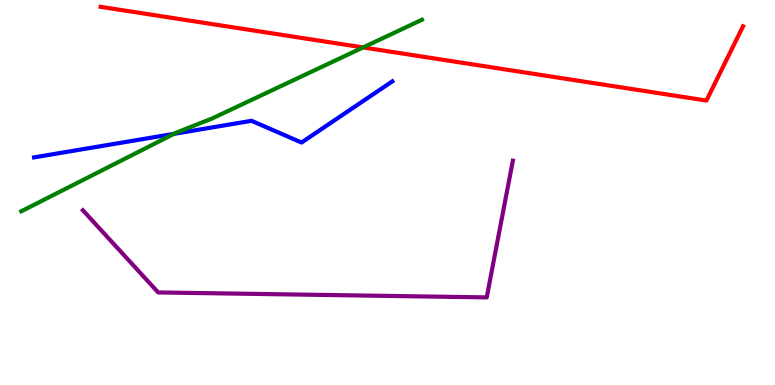[{'lines': ['blue', 'red'], 'intersections': []}, {'lines': ['green', 'red'], 'intersections': [{'x': 4.69, 'y': 8.77}]}, {'lines': ['purple', 'red'], 'intersections': []}, {'lines': ['blue', 'green'], 'intersections': [{'x': 2.24, 'y': 6.52}]}, {'lines': ['blue', 'purple'], 'intersections': []}, {'lines': ['green', 'purple'], 'intersections': []}]